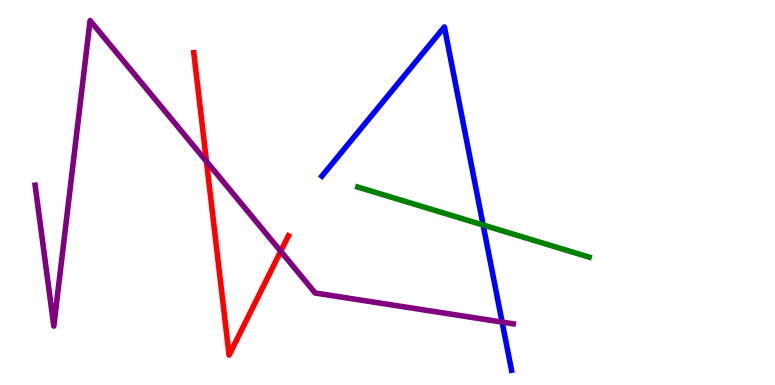[{'lines': ['blue', 'red'], 'intersections': []}, {'lines': ['green', 'red'], 'intersections': []}, {'lines': ['purple', 'red'], 'intersections': [{'x': 2.66, 'y': 5.81}, {'x': 3.62, 'y': 3.47}]}, {'lines': ['blue', 'green'], 'intersections': [{'x': 6.23, 'y': 4.16}]}, {'lines': ['blue', 'purple'], 'intersections': [{'x': 6.48, 'y': 1.63}]}, {'lines': ['green', 'purple'], 'intersections': []}]